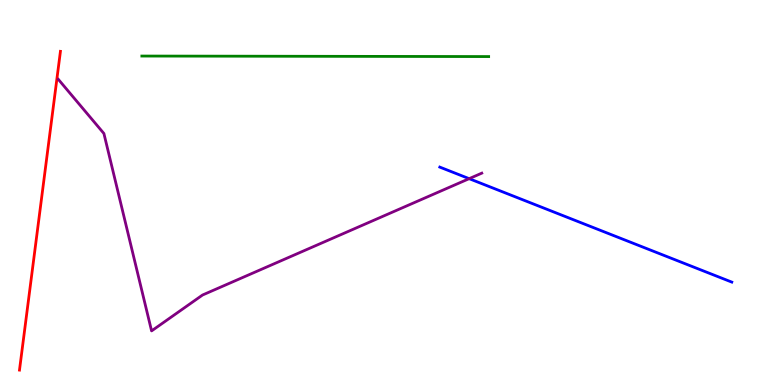[{'lines': ['blue', 'red'], 'intersections': []}, {'lines': ['green', 'red'], 'intersections': []}, {'lines': ['purple', 'red'], 'intersections': []}, {'lines': ['blue', 'green'], 'intersections': []}, {'lines': ['blue', 'purple'], 'intersections': [{'x': 6.05, 'y': 5.36}]}, {'lines': ['green', 'purple'], 'intersections': []}]